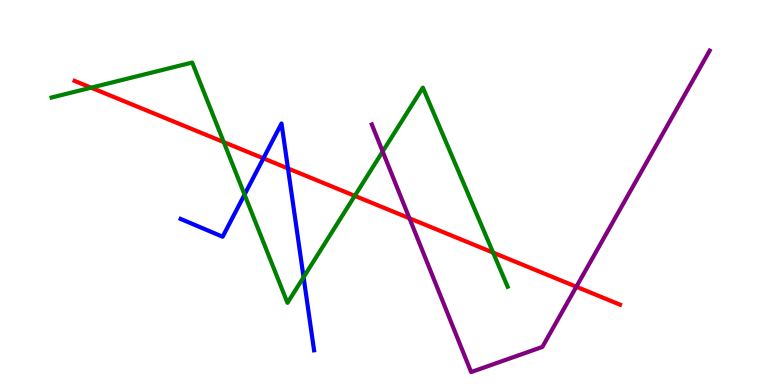[{'lines': ['blue', 'red'], 'intersections': [{'x': 3.4, 'y': 5.89}, {'x': 3.72, 'y': 5.62}]}, {'lines': ['green', 'red'], 'intersections': [{'x': 1.18, 'y': 7.72}, {'x': 2.89, 'y': 6.31}, {'x': 4.58, 'y': 4.91}, {'x': 6.36, 'y': 3.44}]}, {'lines': ['purple', 'red'], 'intersections': [{'x': 5.28, 'y': 4.33}, {'x': 7.44, 'y': 2.55}]}, {'lines': ['blue', 'green'], 'intersections': [{'x': 3.16, 'y': 4.95}, {'x': 3.92, 'y': 2.8}]}, {'lines': ['blue', 'purple'], 'intersections': []}, {'lines': ['green', 'purple'], 'intersections': [{'x': 4.94, 'y': 6.06}]}]